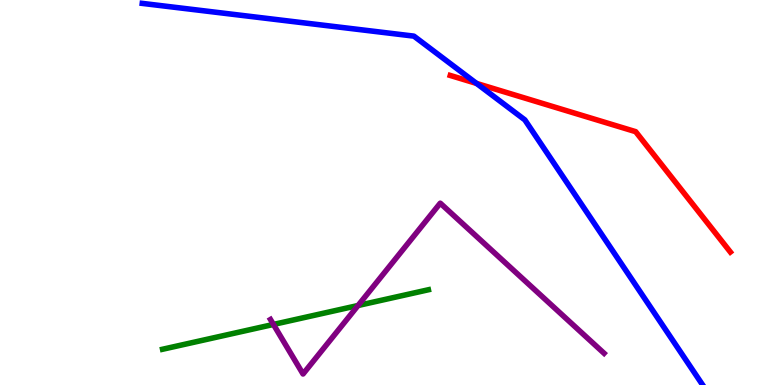[{'lines': ['blue', 'red'], 'intersections': [{'x': 6.15, 'y': 7.83}]}, {'lines': ['green', 'red'], 'intersections': []}, {'lines': ['purple', 'red'], 'intersections': []}, {'lines': ['blue', 'green'], 'intersections': []}, {'lines': ['blue', 'purple'], 'intersections': []}, {'lines': ['green', 'purple'], 'intersections': [{'x': 3.53, 'y': 1.57}, {'x': 4.62, 'y': 2.06}]}]